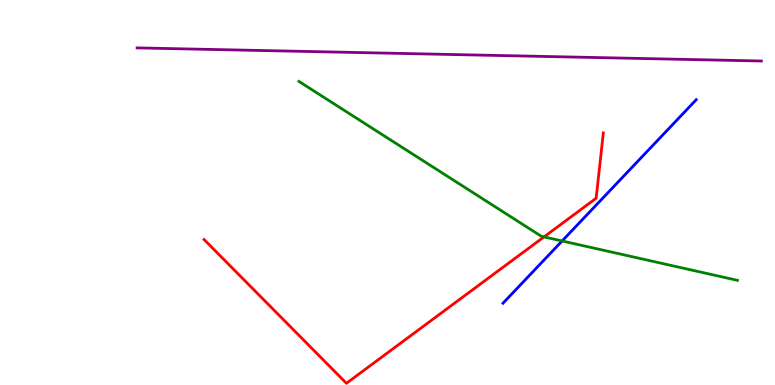[{'lines': ['blue', 'red'], 'intersections': []}, {'lines': ['green', 'red'], 'intersections': [{'x': 7.02, 'y': 3.85}]}, {'lines': ['purple', 'red'], 'intersections': []}, {'lines': ['blue', 'green'], 'intersections': [{'x': 7.25, 'y': 3.74}]}, {'lines': ['blue', 'purple'], 'intersections': []}, {'lines': ['green', 'purple'], 'intersections': []}]